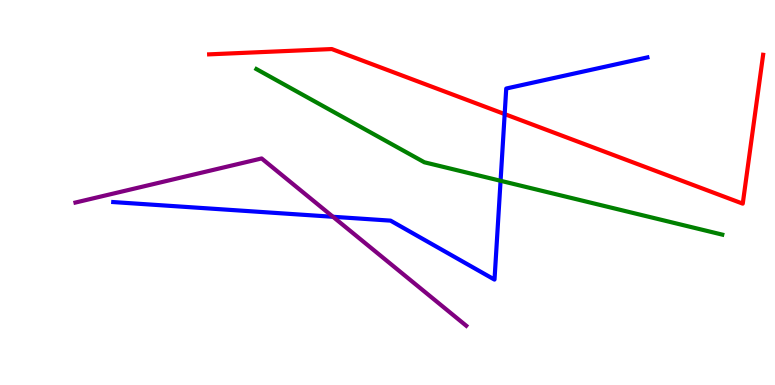[{'lines': ['blue', 'red'], 'intersections': [{'x': 6.51, 'y': 7.04}]}, {'lines': ['green', 'red'], 'intersections': []}, {'lines': ['purple', 'red'], 'intersections': []}, {'lines': ['blue', 'green'], 'intersections': [{'x': 6.46, 'y': 5.3}]}, {'lines': ['blue', 'purple'], 'intersections': [{'x': 4.3, 'y': 4.37}]}, {'lines': ['green', 'purple'], 'intersections': []}]